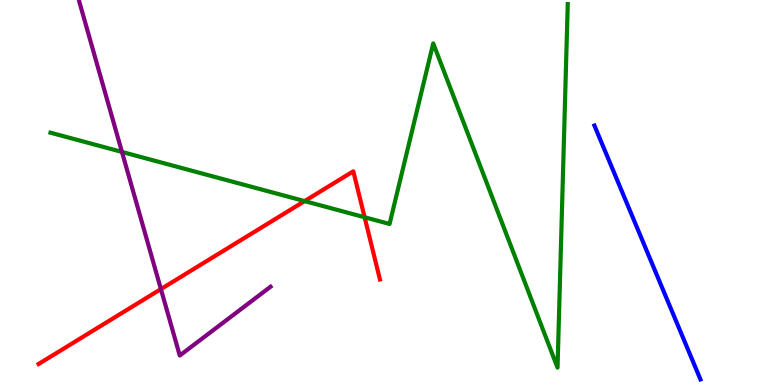[{'lines': ['blue', 'red'], 'intersections': []}, {'lines': ['green', 'red'], 'intersections': [{'x': 3.93, 'y': 4.78}, {'x': 4.7, 'y': 4.36}]}, {'lines': ['purple', 'red'], 'intersections': [{'x': 2.08, 'y': 2.49}]}, {'lines': ['blue', 'green'], 'intersections': []}, {'lines': ['blue', 'purple'], 'intersections': []}, {'lines': ['green', 'purple'], 'intersections': [{'x': 1.57, 'y': 6.05}]}]